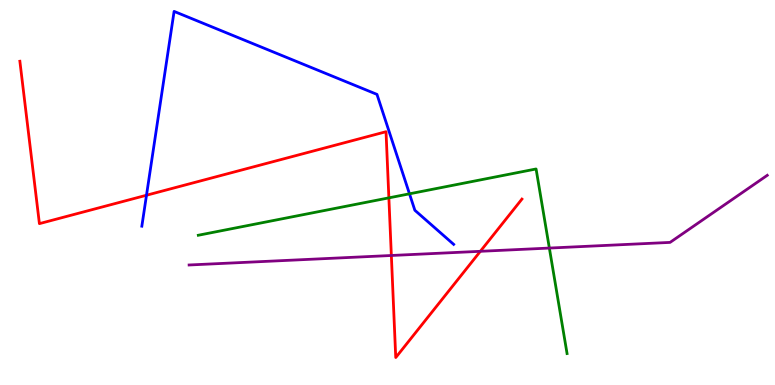[{'lines': ['blue', 'red'], 'intersections': [{'x': 1.89, 'y': 4.93}]}, {'lines': ['green', 'red'], 'intersections': [{'x': 5.02, 'y': 4.86}]}, {'lines': ['purple', 'red'], 'intersections': [{'x': 5.05, 'y': 3.36}, {'x': 6.2, 'y': 3.47}]}, {'lines': ['blue', 'green'], 'intersections': [{'x': 5.28, 'y': 4.97}]}, {'lines': ['blue', 'purple'], 'intersections': []}, {'lines': ['green', 'purple'], 'intersections': [{'x': 7.09, 'y': 3.56}]}]